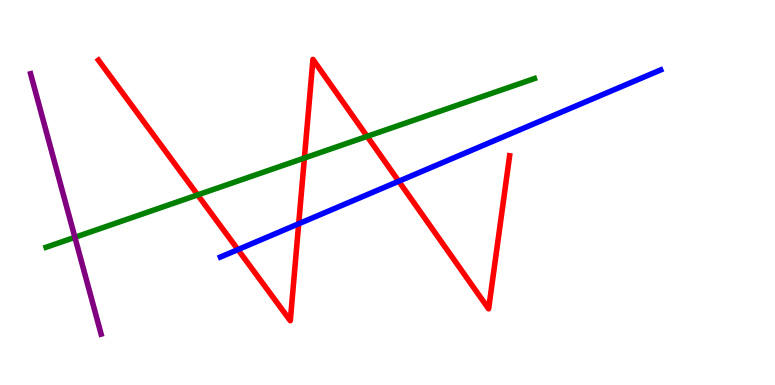[{'lines': ['blue', 'red'], 'intersections': [{'x': 3.07, 'y': 3.52}, {'x': 3.85, 'y': 4.19}, {'x': 5.15, 'y': 5.29}]}, {'lines': ['green', 'red'], 'intersections': [{'x': 2.55, 'y': 4.94}, {'x': 3.93, 'y': 5.9}, {'x': 4.74, 'y': 6.46}]}, {'lines': ['purple', 'red'], 'intersections': []}, {'lines': ['blue', 'green'], 'intersections': []}, {'lines': ['blue', 'purple'], 'intersections': []}, {'lines': ['green', 'purple'], 'intersections': [{'x': 0.966, 'y': 3.84}]}]